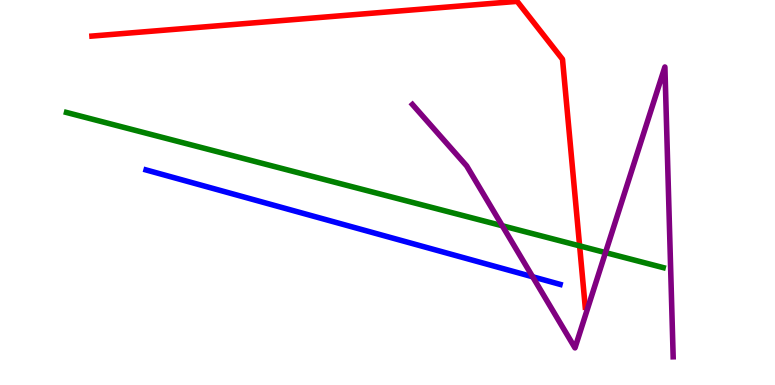[{'lines': ['blue', 'red'], 'intersections': []}, {'lines': ['green', 'red'], 'intersections': [{'x': 7.48, 'y': 3.61}]}, {'lines': ['purple', 'red'], 'intersections': []}, {'lines': ['blue', 'green'], 'intersections': []}, {'lines': ['blue', 'purple'], 'intersections': [{'x': 6.87, 'y': 2.81}]}, {'lines': ['green', 'purple'], 'intersections': [{'x': 6.48, 'y': 4.14}, {'x': 7.81, 'y': 3.44}]}]